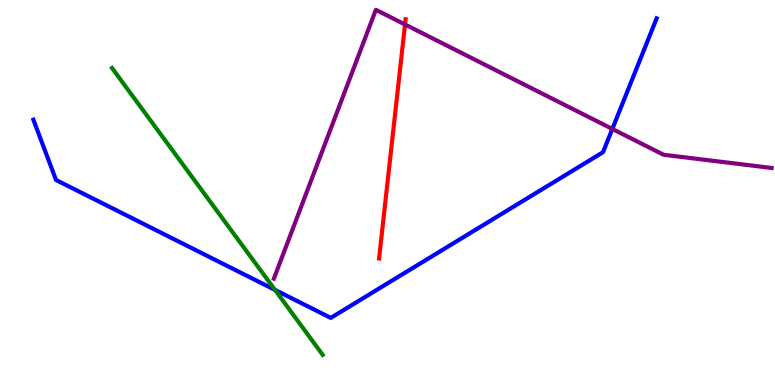[{'lines': ['blue', 'red'], 'intersections': []}, {'lines': ['green', 'red'], 'intersections': []}, {'lines': ['purple', 'red'], 'intersections': [{'x': 5.23, 'y': 9.36}]}, {'lines': ['blue', 'green'], 'intersections': [{'x': 3.55, 'y': 2.47}]}, {'lines': ['blue', 'purple'], 'intersections': [{'x': 7.9, 'y': 6.65}]}, {'lines': ['green', 'purple'], 'intersections': []}]